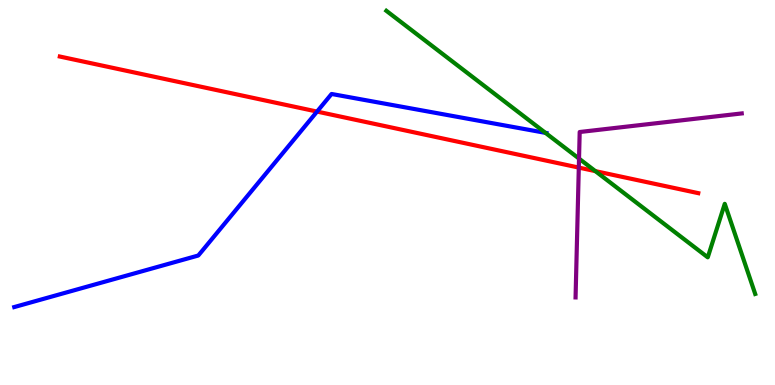[{'lines': ['blue', 'red'], 'intersections': [{'x': 4.09, 'y': 7.1}]}, {'lines': ['green', 'red'], 'intersections': [{'x': 7.68, 'y': 5.55}]}, {'lines': ['purple', 'red'], 'intersections': [{'x': 7.47, 'y': 5.65}]}, {'lines': ['blue', 'green'], 'intersections': [{'x': 7.04, 'y': 6.55}]}, {'lines': ['blue', 'purple'], 'intersections': []}, {'lines': ['green', 'purple'], 'intersections': [{'x': 7.47, 'y': 5.88}]}]